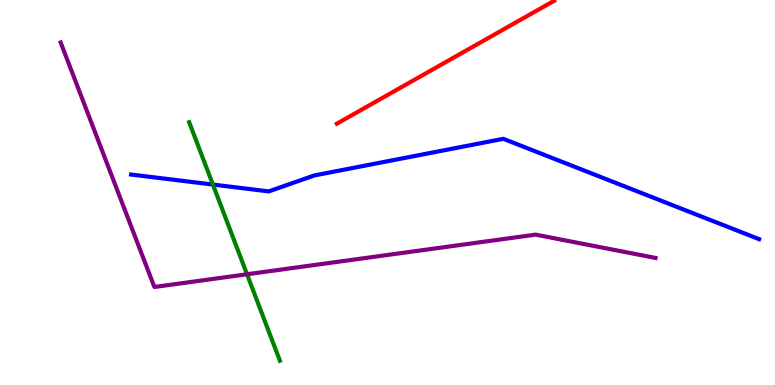[{'lines': ['blue', 'red'], 'intersections': []}, {'lines': ['green', 'red'], 'intersections': []}, {'lines': ['purple', 'red'], 'intersections': []}, {'lines': ['blue', 'green'], 'intersections': [{'x': 2.75, 'y': 5.21}]}, {'lines': ['blue', 'purple'], 'intersections': []}, {'lines': ['green', 'purple'], 'intersections': [{'x': 3.19, 'y': 2.88}]}]